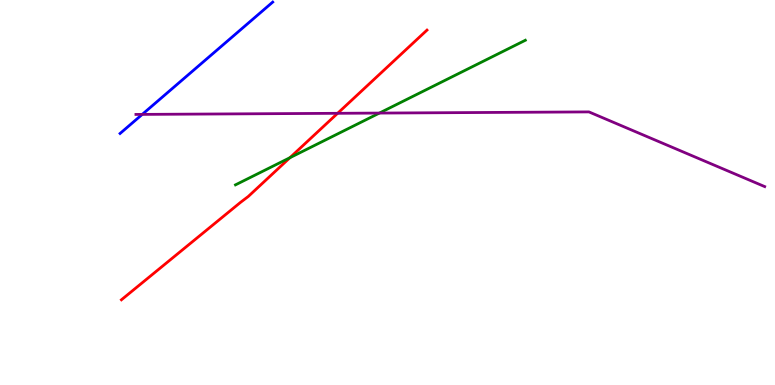[{'lines': ['blue', 'red'], 'intersections': []}, {'lines': ['green', 'red'], 'intersections': [{'x': 3.74, 'y': 5.9}]}, {'lines': ['purple', 'red'], 'intersections': [{'x': 4.36, 'y': 7.06}]}, {'lines': ['blue', 'green'], 'intersections': []}, {'lines': ['blue', 'purple'], 'intersections': [{'x': 1.84, 'y': 7.03}]}, {'lines': ['green', 'purple'], 'intersections': [{'x': 4.9, 'y': 7.06}]}]